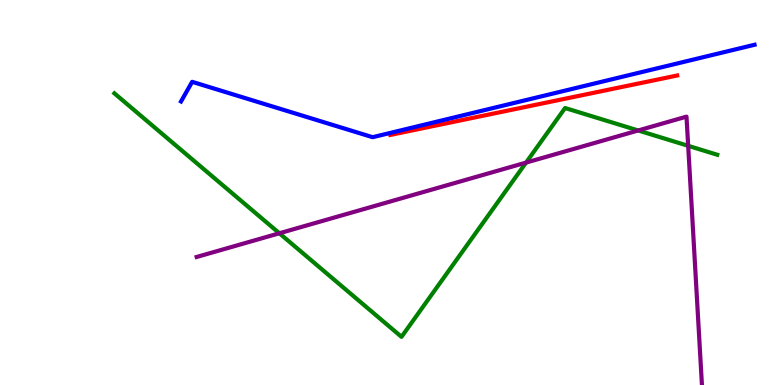[{'lines': ['blue', 'red'], 'intersections': []}, {'lines': ['green', 'red'], 'intersections': []}, {'lines': ['purple', 'red'], 'intersections': []}, {'lines': ['blue', 'green'], 'intersections': []}, {'lines': ['blue', 'purple'], 'intersections': []}, {'lines': ['green', 'purple'], 'intersections': [{'x': 3.6, 'y': 3.94}, {'x': 6.79, 'y': 5.78}, {'x': 8.23, 'y': 6.61}, {'x': 8.88, 'y': 6.21}]}]